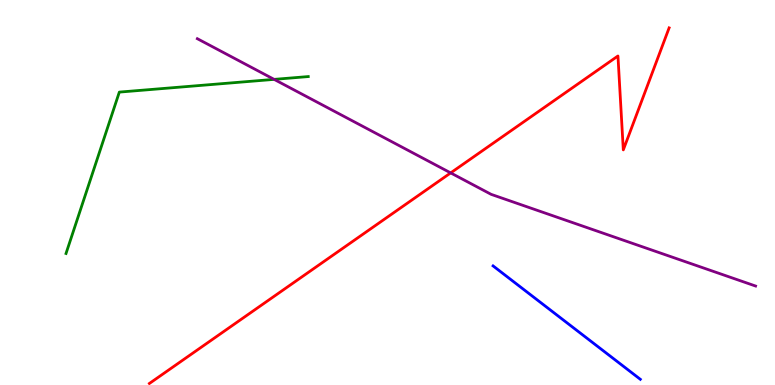[{'lines': ['blue', 'red'], 'intersections': []}, {'lines': ['green', 'red'], 'intersections': []}, {'lines': ['purple', 'red'], 'intersections': [{'x': 5.82, 'y': 5.51}]}, {'lines': ['blue', 'green'], 'intersections': []}, {'lines': ['blue', 'purple'], 'intersections': []}, {'lines': ['green', 'purple'], 'intersections': [{'x': 3.54, 'y': 7.94}]}]